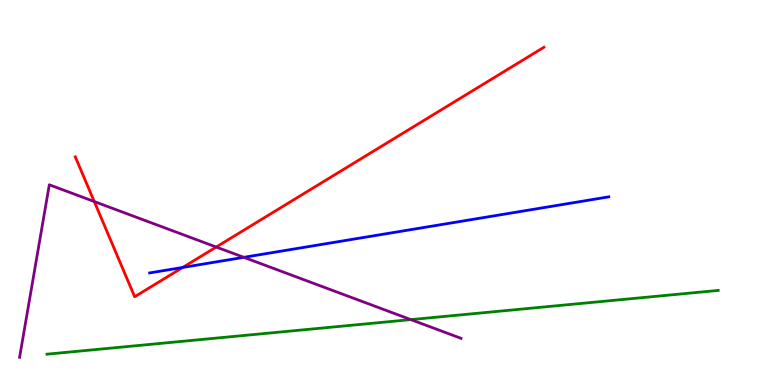[{'lines': ['blue', 'red'], 'intersections': [{'x': 2.36, 'y': 3.05}]}, {'lines': ['green', 'red'], 'intersections': []}, {'lines': ['purple', 'red'], 'intersections': [{'x': 1.22, 'y': 4.77}, {'x': 2.79, 'y': 3.58}]}, {'lines': ['blue', 'green'], 'intersections': []}, {'lines': ['blue', 'purple'], 'intersections': [{'x': 3.15, 'y': 3.32}]}, {'lines': ['green', 'purple'], 'intersections': [{'x': 5.3, 'y': 1.7}]}]